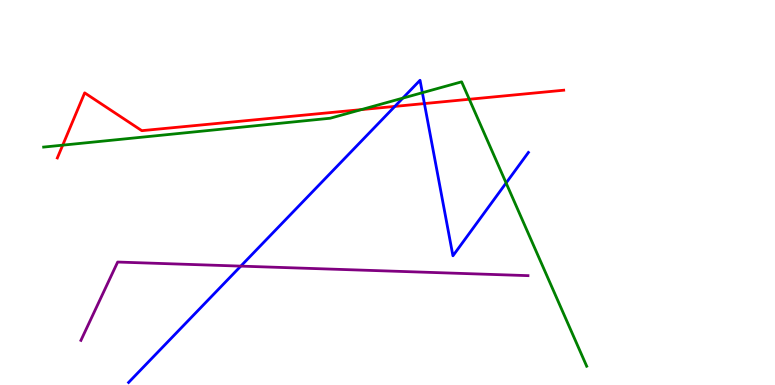[{'lines': ['blue', 'red'], 'intersections': [{'x': 5.09, 'y': 7.24}, {'x': 5.48, 'y': 7.31}]}, {'lines': ['green', 'red'], 'intersections': [{'x': 0.809, 'y': 6.23}, {'x': 4.66, 'y': 7.15}, {'x': 6.06, 'y': 7.42}]}, {'lines': ['purple', 'red'], 'intersections': []}, {'lines': ['blue', 'green'], 'intersections': [{'x': 5.2, 'y': 7.45}, {'x': 5.45, 'y': 7.59}, {'x': 6.53, 'y': 5.25}]}, {'lines': ['blue', 'purple'], 'intersections': [{'x': 3.11, 'y': 3.09}]}, {'lines': ['green', 'purple'], 'intersections': []}]